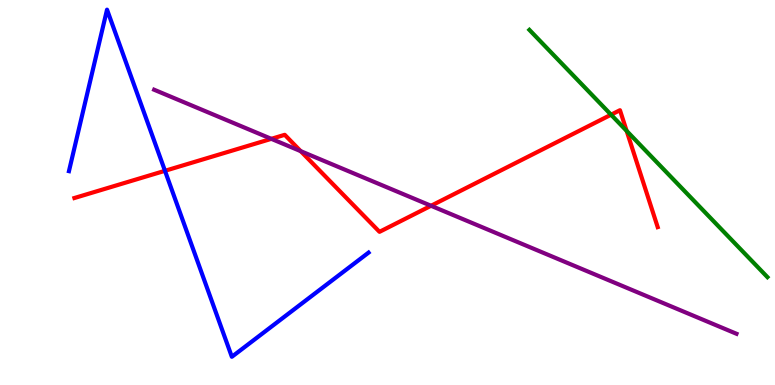[{'lines': ['blue', 'red'], 'intersections': [{'x': 2.13, 'y': 5.56}]}, {'lines': ['green', 'red'], 'intersections': [{'x': 7.88, 'y': 7.02}, {'x': 8.09, 'y': 6.6}]}, {'lines': ['purple', 'red'], 'intersections': [{'x': 3.5, 'y': 6.39}, {'x': 3.88, 'y': 6.07}, {'x': 5.56, 'y': 4.66}]}, {'lines': ['blue', 'green'], 'intersections': []}, {'lines': ['blue', 'purple'], 'intersections': []}, {'lines': ['green', 'purple'], 'intersections': []}]